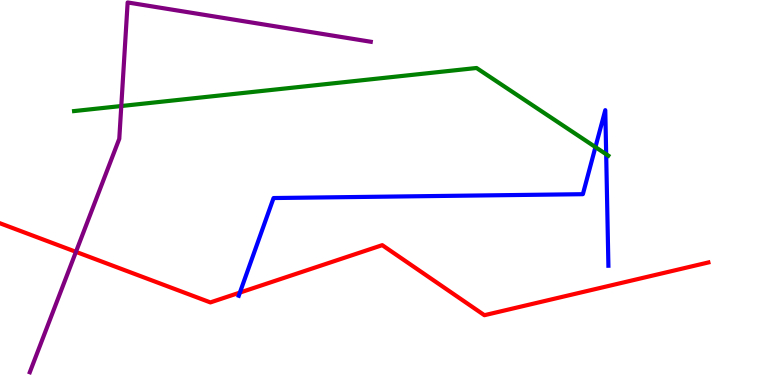[{'lines': ['blue', 'red'], 'intersections': [{'x': 3.1, 'y': 2.4}]}, {'lines': ['green', 'red'], 'intersections': []}, {'lines': ['purple', 'red'], 'intersections': [{'x': 0.98, 'y': 3.46}]}, {'lines': ['blue', 'green'], 'intersections': [{'x': 7.68, 'y': 6.18}, {'x': 7.82, 'y': 5.99}]}, {'lines': ['blue', 'purple'], 'intersections': []}, {'lines': ['green', 'purple'], 'intersections': [{'x': 1.57, 'y': 7.25}]}]